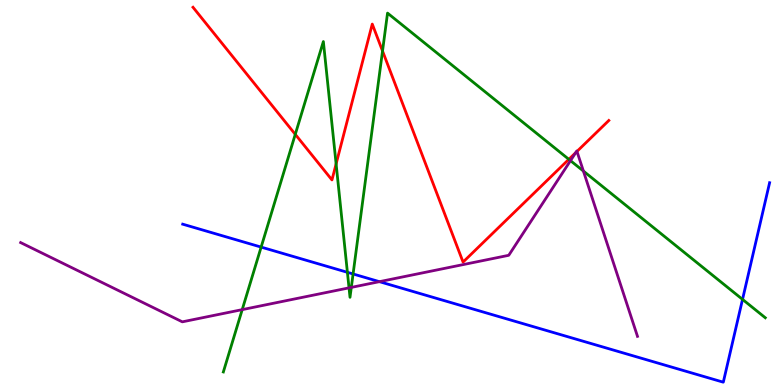[{'lines': ['blue', 'red'], 'intersections': []}, {'lines': ['green', 'red'], 'intersections': [{'x': 3.81, 'y': 6.51}, {'x': 4.34, 'y': 5.74}, {'x': 4.94, 'y': 8.68}, {'x': 7.34, 'y': 5.86}]}, {'lines': ['purple', 'red'], 'intersections': [{'x': 7.43, 'y': 6.04}, {'x': 7.44, 'y': 6.07}]}, {'lines': ['blue', 'green'], 'intersections': [{'x': 3.37, 'y': 3.58}, {'x': 4.48, 'y': 2.93}, {'x': 4.56, 'y': 2.88}, {'x': 9.58, 'y': 2.22}]}, {'lines': ['blue', 'purple'], 'intersections': [{'x': 4.9, 'y': 2.68}]}, {'lines': ['green', 'purple'], 'intersections': [{'x': 3.13, 'y': 1.96}, {'x': 4.5, 'y': 2.52}, {'x': 4.53, 'y': 2.54}, {'x': 7.36, 'y': 5.83}, {'x': 7.53, 'y': 5.56}]}]